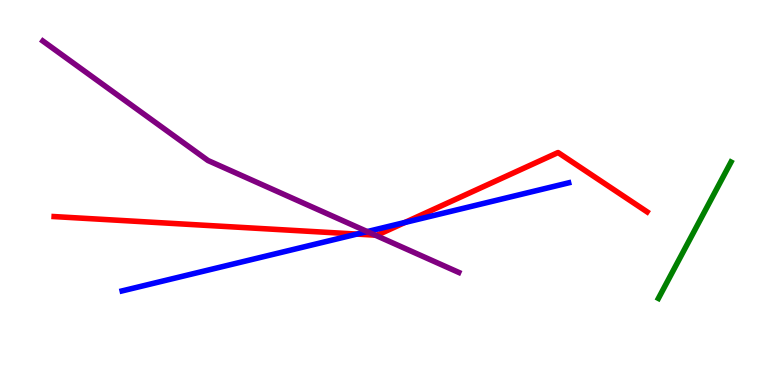[{'lines': ['blue', 'red'], 'intersections': [{'x': 4.6, 'y': 3.92}, {'x': 5.22, 'y': 4.22}]}, {'lines': ['green', 'red'], 'intersections': []}, {'lines': ['purple', 'red'], 'intersections': [{'x': 4.84, 'y': 3.89}]}, {'lines': ['blue', 'green'], 'intersections': []}, {'lines': ['blue', 'purple'], 'intersections': [{'x': 4.74, 'y': 3.98}]}, {'lines': ['green', 'purple'], 'intersections': []}]